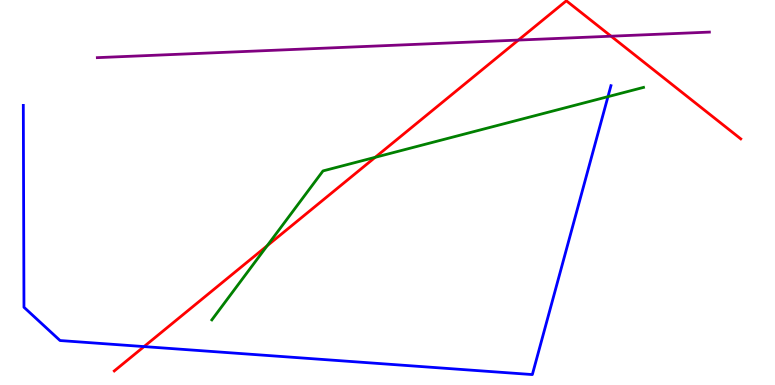[{'lines': ['blue', 'red'], 'intersections': [{'x': 1.86, 'y': 0.998}]}, {'lines': ['green', 'red'], 'intersections': [{'x': 3.45, 'y': 3.62}, {'x': 4.84, 'y': 5.91}]}, {'lines': ['purple', 'red'], 'intersections': [{'x': 6.69, 'y': 8.96}, {'x': 7.88, 'y': 9.06}]}, {'lines': ['blue', 'green'], 'intersections': [{'x': 7.84, 'y': 7.49}]}, {'lines': ['blue', 'purple'], 'intersections': []}, {'lines': ['green', 'purple'], 'intersections': []}]